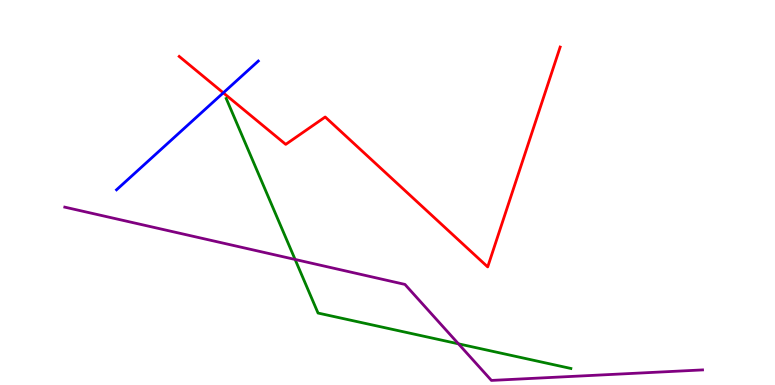[{'lines': ['blue', 'red'], 'intersections': [{'x': 2.88, 'y': 7.59}]}, {'lines': ['green', 'red'], 'intersections': []}, {'lines': ['purple', 'red'], 'intersections': []}, {'lines': ['blue', 'green'], 'intersections': []}, {'lines': ['blue', 'purple'], 'intersections': []}, {'lines': ['green', 'purple'], 'intersections': [{'x': 3.81, 'y': 3.26}, {'x': 5.92, 'y': 1.07}]}]